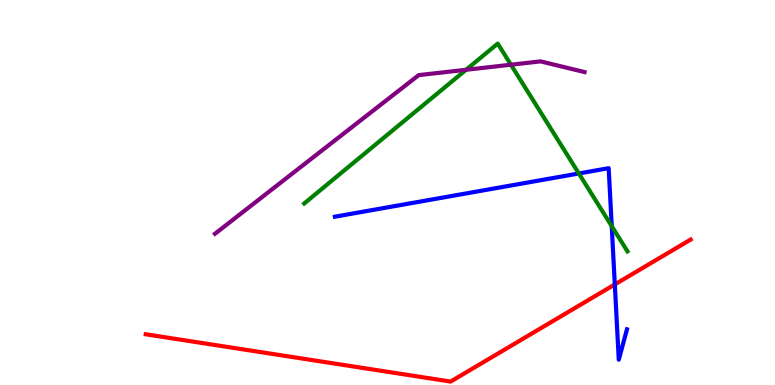[{'lines': ['blue', 'red'], 'intersections': [{'x': 7.93, 'y': 2.61}]}, {'lines': ['green', 'red'], 'intersections': []}, {'lines': ['purple', 'red'], 'intersections': []}, {'lines': ['blue', 'green'], 'intersections': [{'x': 7.47, 'y': 5.49}, {'x': 7.89, 'y': 4.13}]}, {'lines': ['blue', 'purple'], 'intersections': []}, {'lines': ['green', 'purple'], 'intersections': [{'x': 6.01, 'y': 8.19}, {'x': 6.59, 'y': 8.32}]}]